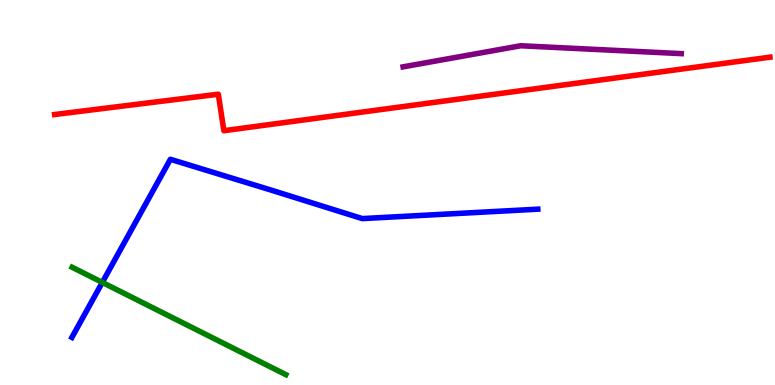[{'lines': ['blue', 'red'], 'intersections': []}, {'lines': ['green', 'red'], 'intersections': []}, {'lines': ['purple', 'red'], 'intersections': []}, {'lines': ['blue', 'green'], 'intersections': [{'x': 1.32, 'y': 2.66}]}, {'lines': ['blue', 'purple'], 'intersections': []}, {'lines': ['green', 'purple'], 'intersections': []}]